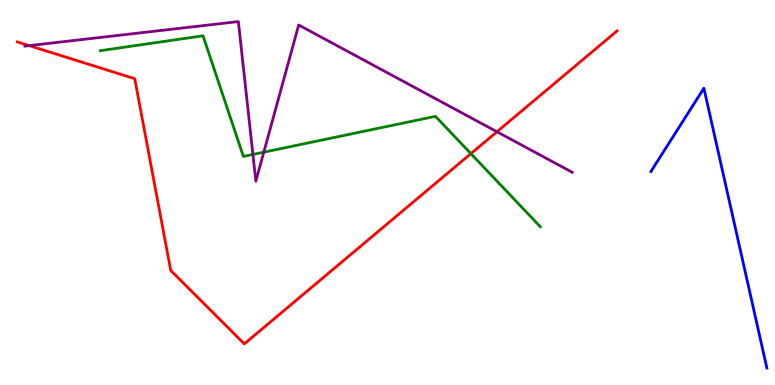[{'lines': ['blue', 'red'], 'intersections': []}, {'lines': ['green', 'red'], 'intersections': [{'x': 6.08, 'y': 6.01}]}, {'lines': ['purple', 'red'], 'intersections': [{'x': 0.377, 'y': 8.82}, {'x': 6.41, 'y': 6.58}]}, {'lines': ['blue', 'green'], 'intersections': []}, {'lines': ['blue', 'purple'], 'intersections': []}, {'lines': ['green', 'purple'], 'intersections': [{'x': 3.26, 'y': 5.99}, {'x': 3.4, 'y': 6.05}]}]